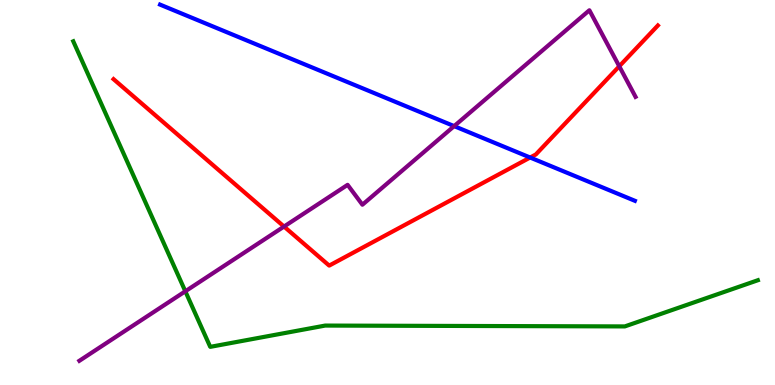[{'lines': ['blue', 'red'], 'intersections': [{'x': 6.84, 'y': 5.91}]}, {'lines': ['green', 'red'], 'intersections': []}, {'lines': ['purple', 'red'], 'intersections': [{'x': 3.66, 'y': 4.12}, {'x': 7.99, 'y': 8.28}]}, {'lines': ['blue', 'green'], 'intersections': []}, {'lines': ['blue', 'purple'], 'intersections': [{'x': 5.86, 'y': 6.72}]}, {'lines': ['green', 'purple'], 'intersections': [{'x': 2.39, 'y': 2.43}]}]